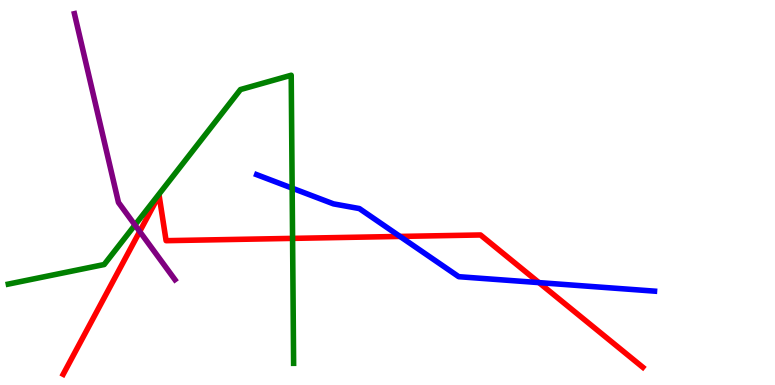[{'lines': ['blue', 'red'], 'intersections': [{'x': 5.16, 'y': 3.86}, {'x': 6.95, 'y': 2.66}]}, {'lines': ['green', 'red'], 'intersections': [{'x': 3.78, 'y': 3.81}]}, {'lines': ['purple', 'red'], 'intersections': [{'x': 1.8, 'y': 3.99}]}, {'lines': ['blue', 'green'], 'intersections': [{'x': 3.77, 'y': 5.11}]}, {'lines': ['blue', 'purple'], 'intersections': []}, {'lines': ['green', 'purple'], 'intersections': [{'x': 1.74, 'y': 4.16}]}]